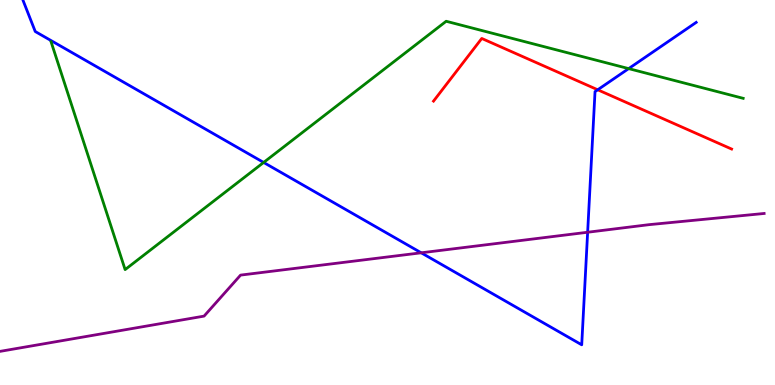[{'lines': ['blue', 'red'], 'intersections': [{'x': 7.71, 'y': 7.67}]}, {'lines': ['green', 'red'], 'intersections': []}, {'lines': ['purple', 'red'], 'intersections': []}, {'lines': ['blue', 'green'], 'intersections': [{'x': 3.4, 'y': 5.78}, {'x': 8.11, 'y': 8.22}]}, {'lines': ['blue', 'purple'], 'intersections': [{'x': 5.44, 'y': 3.43}, {'x': 7.58, 'y': 3.97}]}, {'lines': ['green', 'purple'], 'intersections': []}]